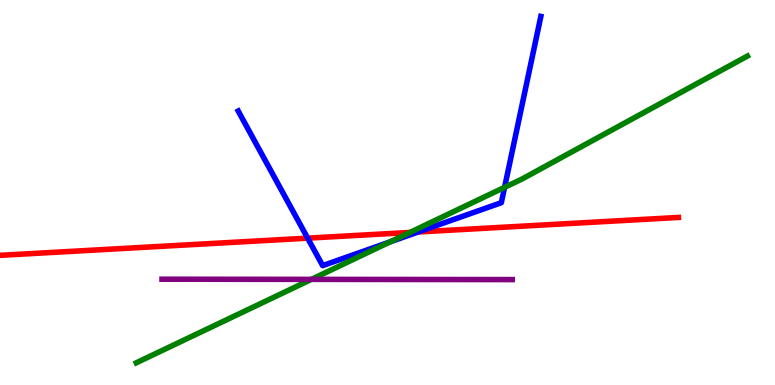[{'lines': ['blue', 'red'], 'intersections': [{'x': 3.97, 'y': 3.81}, {'x': 5.4, 'y': 3.97}]}, {'lines': ['green', 'red'], 'intersections': [{'x': 5.29, 'y': 3.96}]}, {'lines': ['purple', 'red'], 'intersections': []}, {'lines': ['blue', 'green'], 'intersections': [{'x': 5.03, 'y': 3.72}, {'x': 6.51, 'y': 5.13}]}, {'lines': ['blue', 'purple'], 'intersections': []}, {'lines': ['green', 'purple'], 'intersections': [{'x': 4.02, 'y': 2.74}]}]